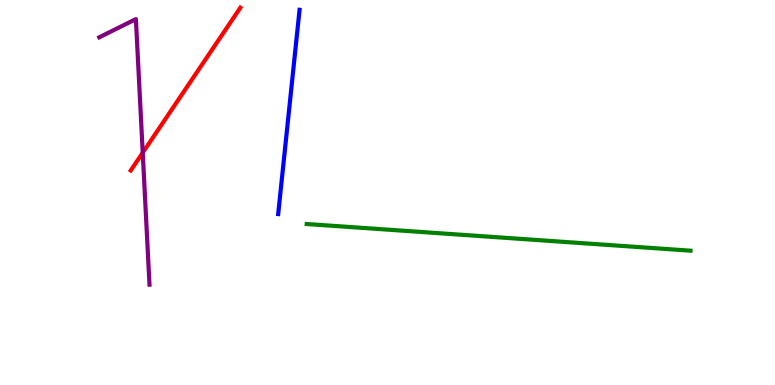[{'lines': ['blue', 'red'], 'intersections': []}, {'lines': ['green', 'red'], 'intersections': []}, {'lines': ['purple', 'red'], 'intersections': [{'x': 1.84, 'y': 6.03}]}, {'lines': ['blue', 'green'], 'intersections': []}, {'lines': ['blue', 'purple'], 'intersections': []}, {'lines': ['green', 'purple'], 'intersections': []}]